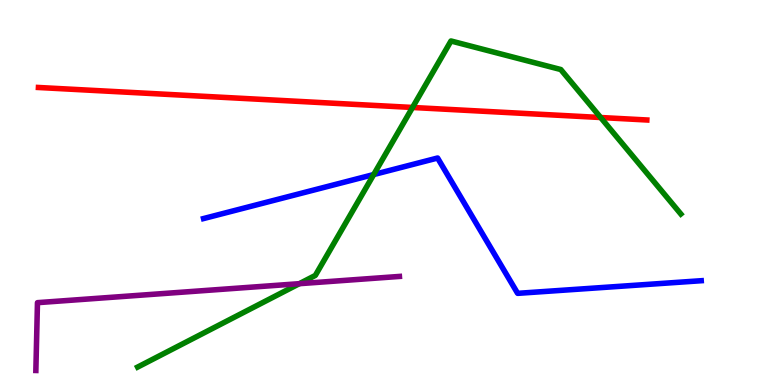[{'lines': ['blue', 'red'], 'intersections': []}, {'lines': ['green', 'red'], 'intersections': [{'x': 5.32, 'y': 7.21}, {'x': 7.75, 'y': 6.95}]}, {'lines': ['purple', 'red'], 'intersections': []}, {'lines': ['blue', 'green'], 'intersections': [{'x': 4.82, 'y': 5.47}]}, {'lines': ['blue', 'purple'], 'intersections': []}, {'lines': ['green', 'purple'], 'intersections': [{'x': 3.86, 'y': 2.63}]}]